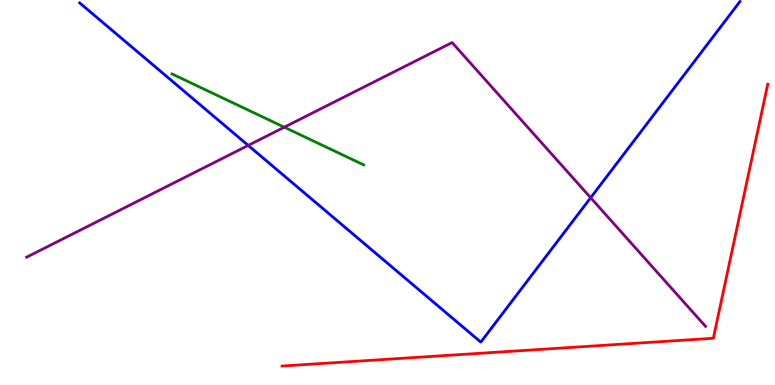[{'lines': ['blue', 'red'], 'intersections': []}, {'lines': ['green', 'red'], 'intersections': []}, {'lines': ['purple', 'red'], 'intersections': []}, {'lines': ['blue', 'green'], 'intersections': []}, {'lines': ['blue', 'purple'], 'intersections': [{'x': 3.2, 'y': 6.22}, {'x': 7.62, 'y': 4.86}]}, {'lines': ['green', 'purple'], 'intersections': [{'x': 3.67, 'y': 6.7}]}]